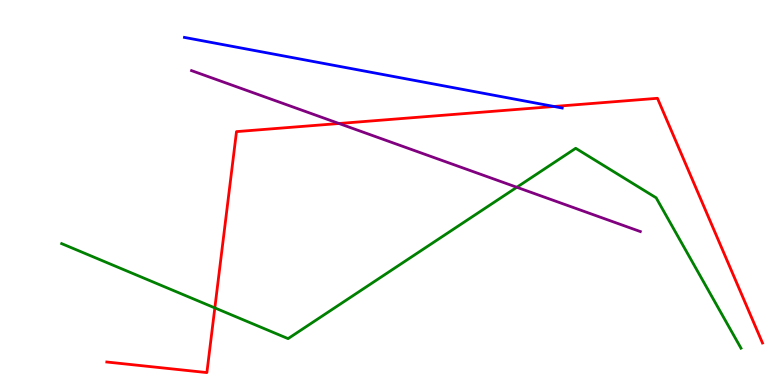[{'lines': ['blue', 'red'], 'intersections': [{'x': 7.15, 'y': 7.23}]}, {'lines': ['green', 'red'], 'intersections': [{'x': 2.77, 'y': 2.0}]}, {'lines': ['purple', 'red'], 'intersections': [{'x': 4.37, 'y': 6.79}]}, {'lines': ['blue', 'green'], 'intersections': []}, {'lines': ['blue', 'purple'], 'intersections': []}, {'lines': ['green', 'purple'], 'intersections': [{'x': 6.67, 'y': 5.14}]}]